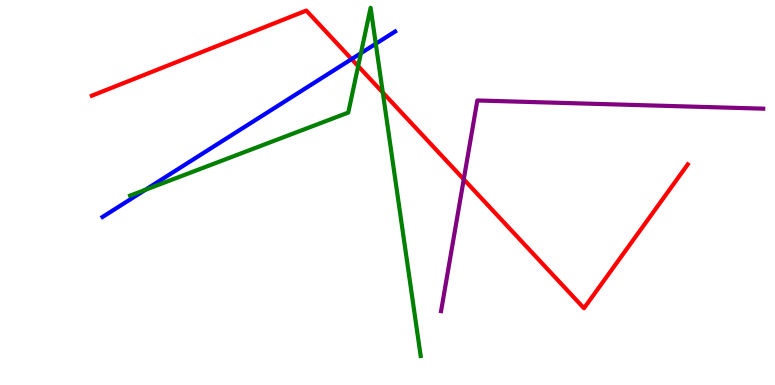[{'lines': ['blue', 'red'], 'intersections': [{'x': 4.54, 'y': 8.46}]}, {'lines': ['green', 'red'], 'intersections': [{'x': 4.62, 'y': 8.28}, {'x': 4.94, 'y': 7.6}]}, {'lines': ['purple', 'red'], 'intersections': [{'x': 5.98, 'y': 5.34}]}, {'lines': ['blue', 'green'], 'intersections': [{'x': 1.88, 'y': 5.07}, {'x': 4.66, 'y': 8.62}, {'x': 4.85, 'y': 8.86}]}, {'lines': ['blue', 'purple'], 'intersections': []}, {'lines': ['green', 'purple'], 'intersections': []}]